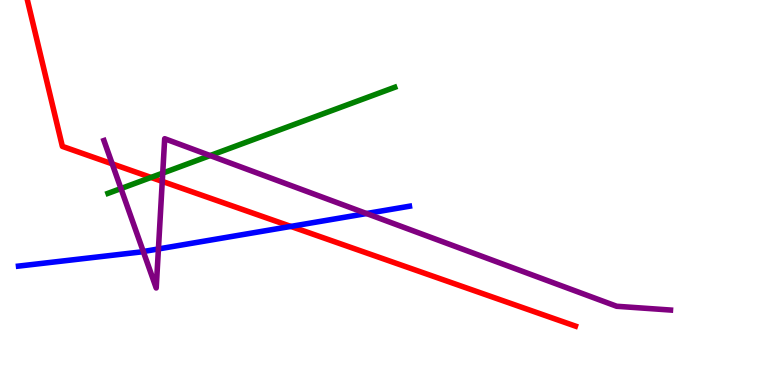[{'lines': ['blue', 'red'], 'intersections': [{'x': 3.75, 'y': 4.12}]}, {'lines': ['green', 'red'], 'intersections': [{'x': 1.95, 'y': 5.39}]}, {'lines': ['purple', 'red'], 'intersections': [{'x': 1.45, 'y': 5.74}, {'x': 2.09, 'y': 5.29}]}, {'lines': ['blue', 'green'], 'intersections': []}, {'lines': ['blue', 'purple'], 'intersections': [{'x': 1.85, 'y': 3.47}, {'x': 2.04, 'y': 3.53}, {'x': 4.73, 'y': 4.45}]}, {'lines': ['green', 'purple'], 'intersections': [{'x': 1.56, 'y': 5.1}, {'x': 2.1, 'y': 5.5}, {'x': 2.71, 'y': 5.96}]}]